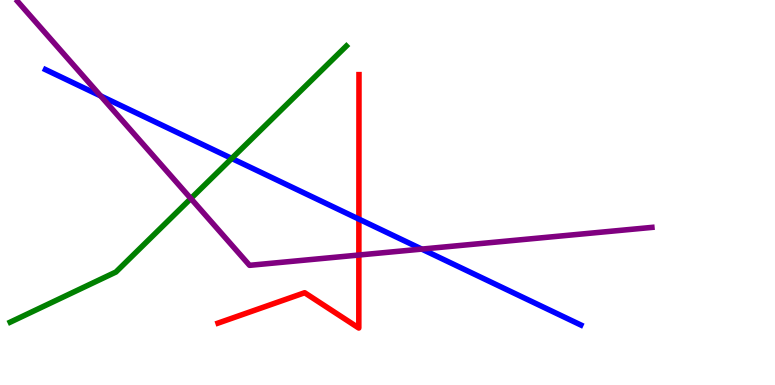[{'lines': ['blue', 'red'], 'intersections': [{'x': 4.63, 'y': 4.31}]}, {'lines': ['green', 'red'], 'intersections': []}, {'lines': ['purple', 'red'], 'intersections': [{'x': 4.63, 'y': 3.38}]}, {'lines': ['blue', 'green'], 'intersections': [{'x': 2.99, 'y': 5.88}]}, {'lines': ['blue', 'purple'], 'intersections': [{'x': 1.3, 'y': 7.51}, {'x': 5.44, 'y': 3.53}]}, {'lines': ['green', 'purple'], 'intersections': [{'x': 2.46, 'y': 4.84}]}]